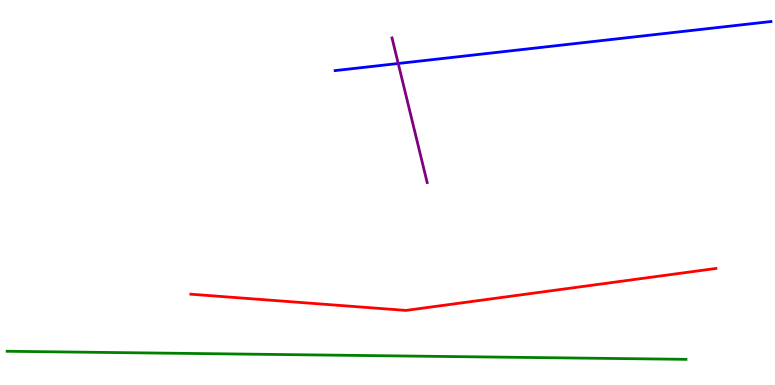[{'lines': ['blue', 'red'], 'intersections': []}, {'lines': ['green', 'red'], 'intersections': []}, {'lines': ['purple', 'red'], 'intersections': []}, {'lines': ['blue', 'green'], 'intersections': []}, {'lines': ['blue', 'purple'], 'intersections': [{'x': 5.14, 'y': 8.35}]}, {'lines': ['green', 'purple'], 'intersections': []}]